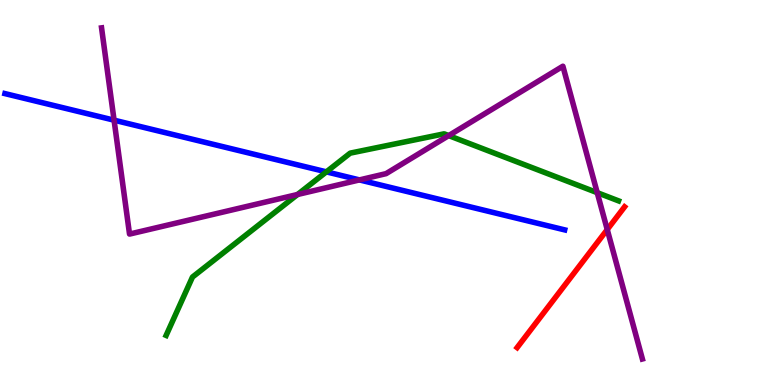[{'lines': ['blue', 'red'], 'intersections': []}, {'lines': ['green', 'red'], 'intersections': []}, {'lines': ['purple', 'red'], 'intersections': [{'x': 7.84, 'y': 4.04}]}, {'lines': ['blue', 'green'], 'intersections': [{'x': 4.21, 'y': 5.54}]}, {'lines': ['blue', 'purple'], 'intersections': [{'x': 1.47, 'y': 6.88}, {'x': 4.64, 'y': 5.33}]}, {'lines': ['green', 'purple'], 'intersections': [{'x': 3.84, 'y': 4.95}, {'x': 5.79, 'y': 6.48}, {'x': 7.71, 'y': 5.0}]}]